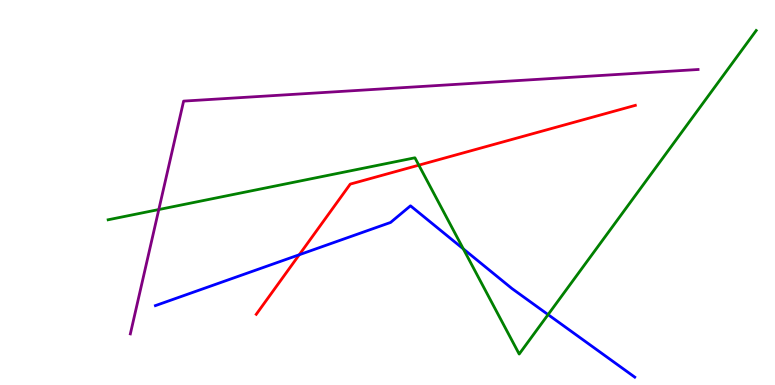[{'lines': ['blue', 'red'], 'intersections': [{'x': 3.86, 'y': 3.38}]}, {'lines': ['green', 'red'], 'intersections': [{'x': 5.4, 'y': 5.71}]}, {'lines': ['purple', 'red'], 'intersections': []}, {'lines': ['blue', 'green'], 'intersections': [{'x': 5.98, 'y': 3.54}, {'x': 7.07, 'y': 1.83}]}, {'lines': ['blue', 'purple'], 'intersections': []}, {'lines': ['green', 'purple'], 'intersections': [{'x': 2.05, 'y': 4.56}]}]